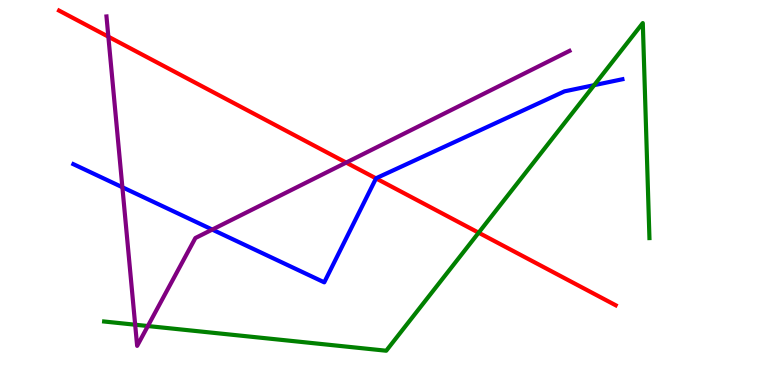[{'lines': ['blue', 'red'], 'intersections': [{'x': 4.85, 'y': 5.37}]}, {'lines': ['green', 'red'], 'intersections': [{'x': 6.18, 'y': 3.96}]}, {'lines': ['purple', 'red'], 'intersections': [{'x': 1.4, 'y': 9.05}, {'x': 4.47, 'y': 5.78}]}, {'lines': ['blue', 'green'], 'intersections': [{'x': 7.67, 'y': 7.79}]}, {'lines': ['blue', 'purple'], 'intersections': [{'x': 1.58, 'y': 5.14}, {'x': 2.74, 'y': 4.04}]}, {'lines': ['green', 'purple'], 'intersections': [{'x': 1.74, 'y': 1.57}, {'x': 1.91, 'y': 1.53}]}]